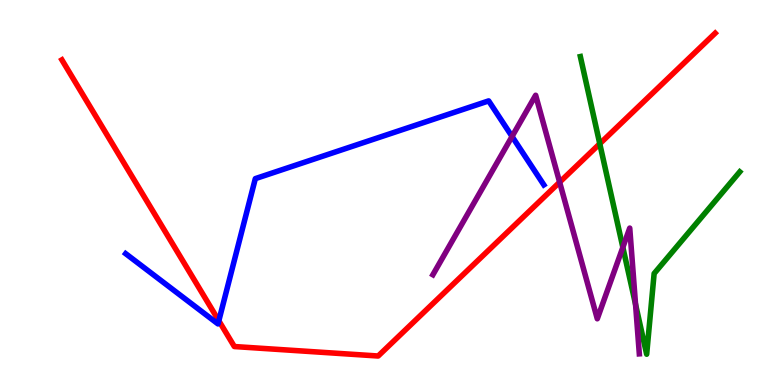[{'lines': ['blue', 'red'], 'intersections': [{'x': 2.82, 'y': 1.67}]}, {'lines': ['green', 'red'], 'intersections': [{'x': 7.74, 'y': 6.27}]}, {'lines': ['purple', 'red'], 'intersections': [{'x': 7.22, 'y': 5.27}]}, {'lines': ['blue', 'green'], 'intersections': []}, {'lines': ['blue', 'purple'], 'intersections': [{'x': 6.61, 'y': 6.46}]}, {'lines': ['green', 'purple'], 'intersections': [{'x': 8.04, 'y': 3.58}, {'x': 8.2, 'y': 2.1}]}]